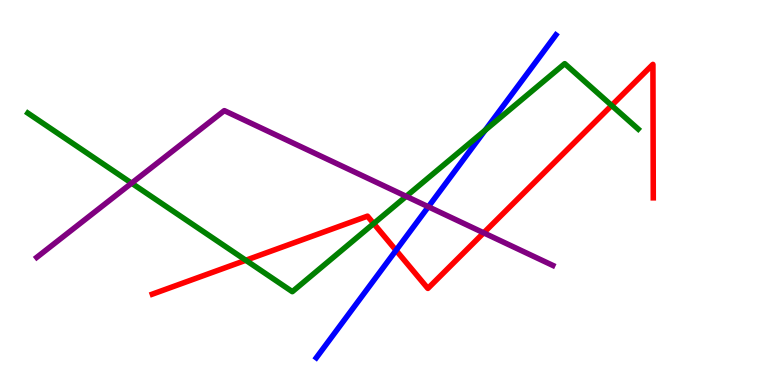[{'lines': ['blue', 'red'], 'intersections': [{'x': 5.11, 'y': 3.5}]}, {'lines': ['green', 'red'], 'intersections': [{'x': 3.17, 'y': 3.24}, {'x': 4.82, 'y': 4.19}, {'x': 7.89, 'y': 7.26}]}, {'lines': ['purple', 'red'], 'intersections': [{'x': 6.24, 'y': 3.95}]}, {'lines': ['blue', 'green'], 'intersections': [{'x': 6.26, 'y': 6.62}]}, {'lines': ['blue', 'purple'], 'intersections': [{'x': 5.53, 'y': 4.63}]}, {'lines': ['green', 'purple'], 'intersections': [{'x': 1.7, 'y': 5.24}, {'x': 5.24, 'y': 4.9}]}]